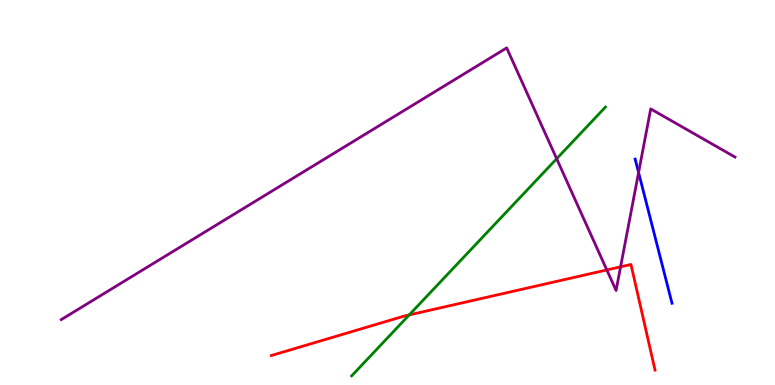[{'lines': ['blue', 'red'], 'intersections': []}, {'lines': ['green', 'red'], 'intersections': [{'x': 5.28, 'y': 1.82}]}, {'lines': ['purple', 'red'], 'intersections': [{'x': 7.83, 'y': 2.99}, {'x': 8.01, 'y': 3.07}]}, {'lines': ['blue', 'green'], 'intersections': []}, {'lines': ['blue', 'purple'], 'intersections': [{'x': 8.24, 'y': 5.52}]}, {'lines': ['green', 'purple'], 'intersections': [{'x': 7.18, 'y': 5.88}]}]